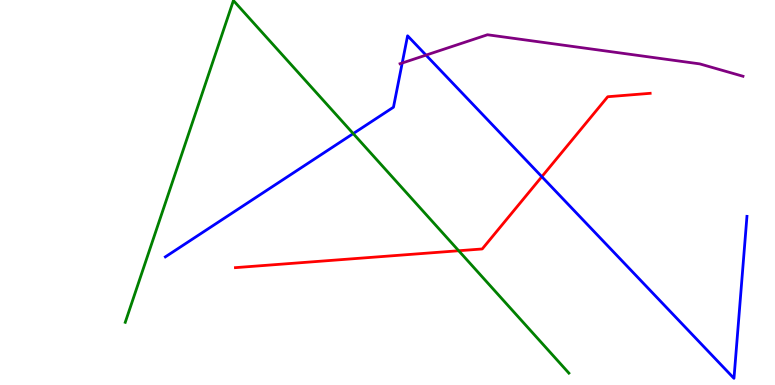[{'lines': ['blue', 'red'], 'intersections': [{'x': 6.99, 'y': 5.41}]}, {'lines': ['green', 'red'], 'intersections': [{'x': 5.92, 'y': 3.49}]}, {'lines': ['purple', 'red'], 'intersections': []}, {'lines': ['blue', 'green'], 'intersections': [{'x': 4.56, 'y': 6.53}]}, {'lines': ['blue', 'purple'], 'intersections': [{'x': 5.19, 'y': 8.36}, {'x': 5.5, 'y': 8.57}]}, {'lines': ['green', 'purple'], 'intersections': []}]